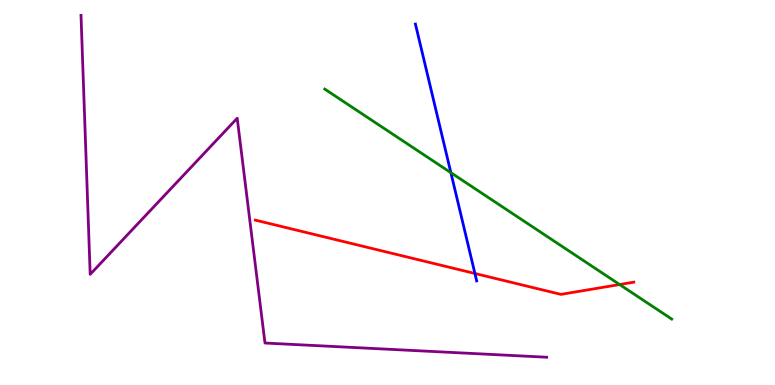[{'lines': ['blue', 'red'], 'intersections': [{'x': 6.13, 'y': 2.9}]}, {'lines': ['green', 'red'], 'intersections': [{'x': 8.0, 'y': 2.61}]}, {'lines': ['purple', 'red'], 'intersections': []}, {'lines': ['blue', 'green'], 'intersections': [{'x': 5.82, 'y': 5.51}]}, {'lines': ['blue', 'purple'], 'intersections': []}, {'lines': ['green', 'purple'], 'intersections': []}]